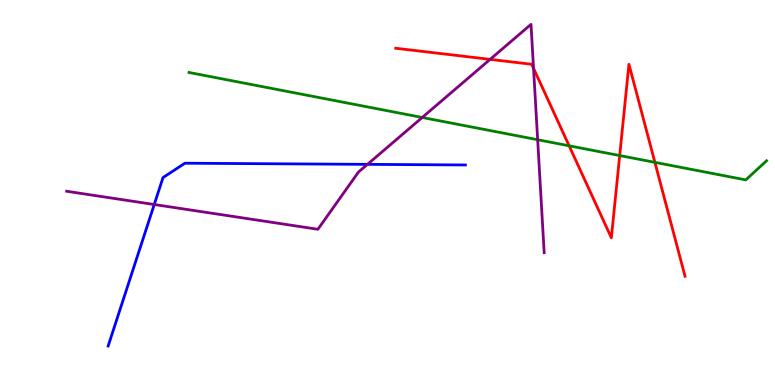[{'lines': ['blue', 'red'], 'intersections': []}, {'lines': ['green', 'red'], 'intersections': [{'x': 7.34, 'y': 6.21}, {'x': 8.0, 'y': 5.96}, {'x': 8.45, 'y': 5.78}]}, {'lines': ['purple', 'red'], 'intersections': [{'x': 6.32, 'y': 8.46}, {'x': 6.88, 'y': 8.23}]}, {'lines': ['blue', 'green'], 'intersections': []}, {'lines': ['blue', 'purple'], 'intersections': [{'x': 1.99, 'y': 4.69}, {'x': 4.74, 'y': 5.73}]}, {'lines': ['green', 'purple'], 'intersections': [{'x': 5.45, 'y': 6.95}, {'x': 6.94, 'y': 6.37}]}]